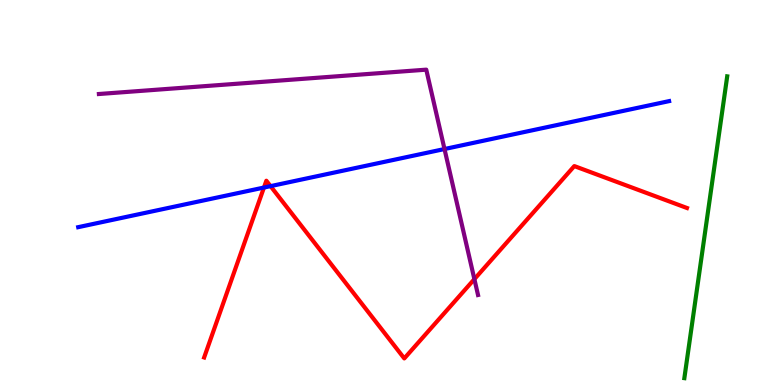[{'lines': ['blue', 'red'], 'intersections': [{'x': 3.41, 'y': 5.13}, {'x': 3.49, 'y': 5.17}]}, {'lines': ['green', 'red'], 'intersections': []}, {'lines': ['purple', 'red'], 'intersections': [{'x': 6.12, 'y': 2.75}]}, {'lines': ['blue', 'green'], 'intersections': []}, {'lines': ['blue', 'purple'], 'intersections': [{'x': 5.74, 'y': 6.13}]}, {'lines': ['green', 'purple'], 'intersections': []}]